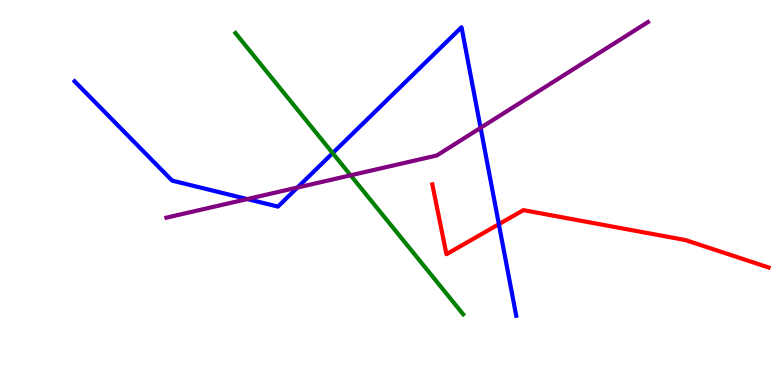[{'lines': ['blue', 'red'], 'intersections': [{'x': 6.44, 'y': 4.18}]}, {'lines': ['green', 'red'], 'intersections': []}, {'lines': ['purple', 'red'], 'intersections': []}, {'lines': ['blue', 'green'], 'intersections': [{'x': 4.29, 'y': 6.02}]}, {'lines': ['blue', 'purple'], 'intersections': [{'x': 3.19, 'y': 4.83}, {'x': 3.84, 'y': 5.13}, {'x': 6.2, 'y': 6.68}]}, {'lines': ['green', 'purple'], 'intersections': [{'x': 4.52, 'y': 5.45}]}]